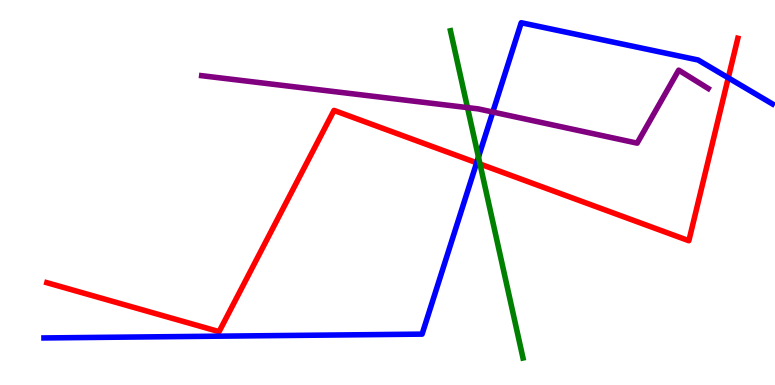[{'lines': ['blue', 'red'], 'intersections': [{'x': 6.15, 'y': 5.77}, {'x': 9.4, 'y': 7.98}]}, {'lines': ['green', 'red'], 'intersections': [{'x': 6.19, 'y': 5.74}]}, {'lines': ['purple', 'red'], 'intersections': []}, {'lines': ['blue', 'green'], 'intersections': [{'x': 6.17, 'y': 5.92}]}, {'lines': ['blue', 'purple'], 'intersections': [{'x': 6.36, 'y': 7.09}]}, {'lines': ['green', 'purple'], 'intersections': [{'x': 6.03, 'y': 7.21}]}]